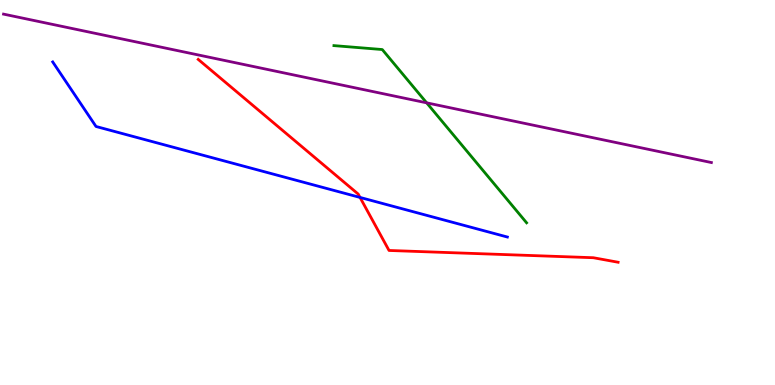[{'lines': ['blue', 'red'], 'intersections': [{'x': 4.65, 'y': 4.87}]}, {'lines': ['green', 'red'], 'intersections': []}, {'lines': ['purple', 'red'], 'intersections': []}, {'lines': ['blue', 'green'], 'intersections': []}, {'lines': ['blue', 'purple'], 'intersections': []}, {'lines': ['green', 'purple'], 'intersections': [{'x': 5.51, 'y': 7.33}]}]